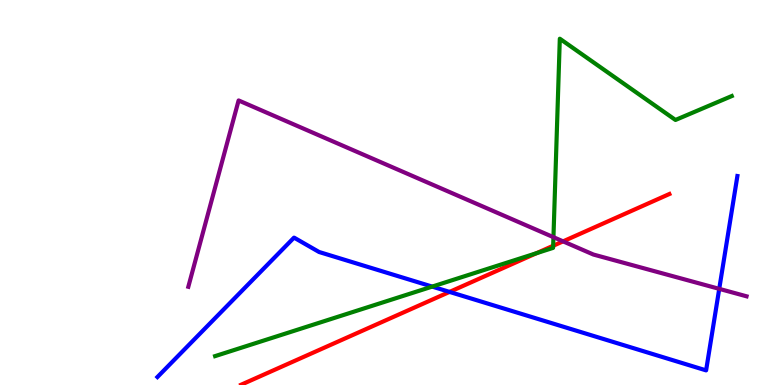[{'lines': ['blue', 'red'], 'intersections': [{'x': 5.8, 'y': 2.42}]}, {'lines': ['green', 'red'], 'intersections': [{'x': 6.92, 'y': 3.42}, {'x': 7.14, 'y': 3.62}]}, {'lines': ['purple', 'red'], 'intersections': [{'x': 7.27, 'y': 3.73}]}, {'lines': ['blue', 'green'], 'intersections': [{'x': 5.58, 'y': 2.56}]}, {'lines': ['blue', 'purple'], 'intersections': [{'x': 9.28, 'y': 2.5}]}, {'lines': ['green', 'purple'], 'intersections': [{'x': 7.14, 'y': 3.84}]}]